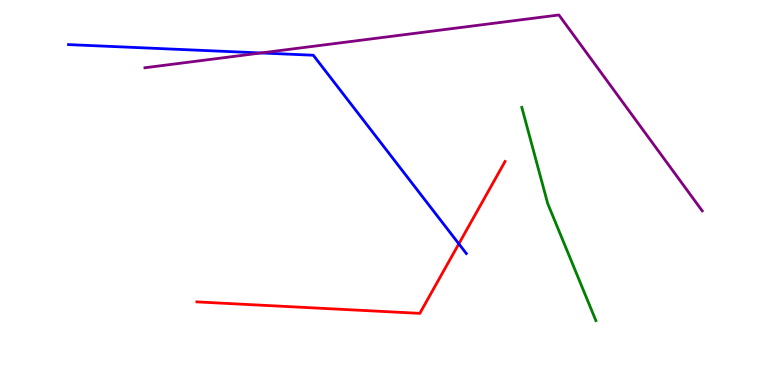[{'lines': ['blue', 'red'], 'intersections': [{'x': 5.92, 'y': 3.67}]}, {'lines': ['green', 'red'], 'intersections': []}, {'lines': ['purple', 'red'], 'intersections': []}, {'lines': ['blue', 'green'], 'intersections': []}, {'lines': ['blue', 'purple'], 'intersections': [{'x': 3.37, 'y': 8.62}]}, {'lines': ['green', 'purple'], 'intersections': []}]